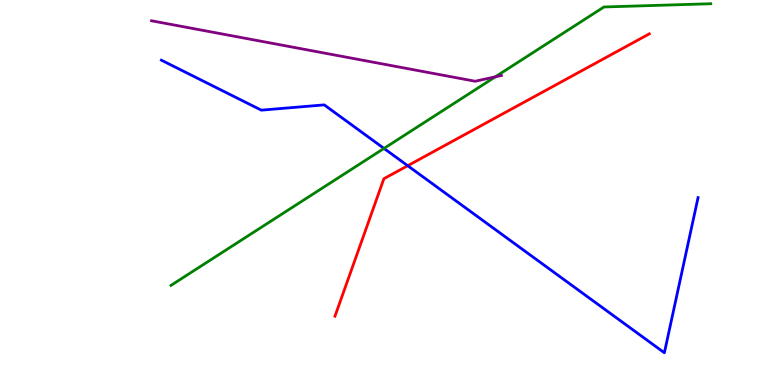[{'lines': ['blue', 'red'], 'intersections': [{'x': 5.26, 'y': 5.7}]}, {'lines': ['green', 'red'], 'intersections': []}, {'lines': ['purple', 'red'], 'intersections': []}, {'lines': ['blue', 'green'], 'intersections': [{'x': 4.95, 'y': 6.14}]}, {'lines': ['blue', 'purple'], 'intersections': []}, {'lines': ['green', 'purple'], 'intersections': [{'x': 6.39, 'y': 8.0}]}]